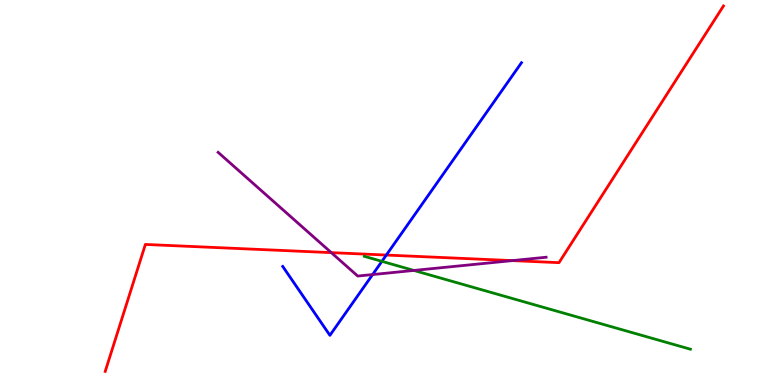[{'lines': ['blue', 'red'], 'intersections': [{'x': 4.98, 'y': 3.38}]}, {'lines': ['green', 'red'], 'intersections': []}, {'lines': ['purple', 'red'], 'intersections': [{'x': 4.27, 'y': 3.44}, {'x': 6.61, 'y': 3.23}]}, {'lines': ['blue', 'green'], 'intersections': [{'x': 4.93, 'y': 3.21}]}, {'lines': ['blue', 'purple'], 'intersections': [{'x': 4.81, 'y': 2.87}]}, {'lines': ['green', 'purple'], 'intersections': [{'x': 5.34, 'y': 2.98}]}]